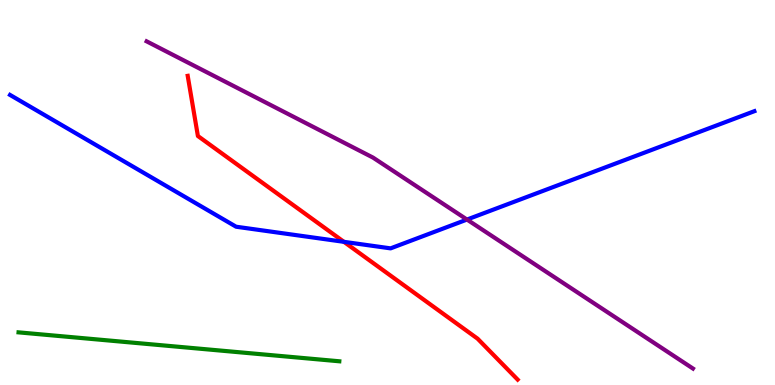[{'lines': ['blue', 'red'], 'intersections': [{'x': 4.44, 'y': 3.72}]}, {'lines': ['green', 'red'], 'intersections': []}, {'lines': ['purple', 'red'], 'intersections': []}, {'lines': ['blue', 'green'], 'intersections': []}, {'lines': ['blue', 'purple'], 'intersections': [{'x': 6.03, 'y': 4.3}]}, {'lines': ['green', 'purple'], 'intersections': []}]